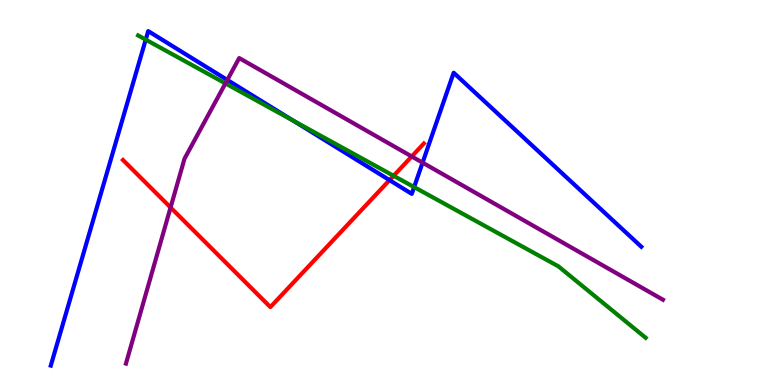[{'lines': ['blue', 'red'], 'intersections': [{'x': 5.03, 'y': 5.32}]}, {'lines': ['green', 'red'], 'intersections': [{'x': 5.08, 'y': 5.43}]}, {'lines': ['purple', 'red'], 'intersections': [{'x': 2.2, 'y': 4.61}, {'x': 5.31, 'y': 5.94}]}, {'lines': ['blue', 'green'], 'intersections': [{'x': 1.88, 'y': 8.97}, {'x': 3.78, 'y': 6.87}, {'x': 5.34, 'y': 5.14}]}, {'lines': ['blue', 'purple'], 'intersections': [{'x': 2.93, 'y': 7.92}, {'x': 5.45, 'y': 5.78}]}, {'lines': ['green', 'purple'], 'intersections': [{'x': 2.91, 'y': 7.83}]}]